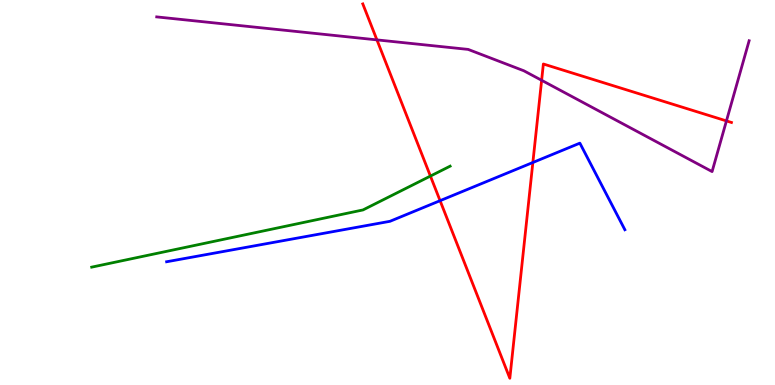[{'lines': ['blue', 'red'], 'intersections': [{'x': 5.68, 'y': 4.79}, {'x': 6.88, 'y': 5.78}]}, {'lines': ['green', 'red'], 'intersections': [{'x': 5.55, 'y': 5.43}]}, {'lines': ['purple', 'red'], 'intersections': [{'x': 4.86, 'y': 8.96}, {'x': 6.99, 'y': 7.91}, {'x': 9.37, 'y': 6.86}]}, {'lines': ['blue', 'green'], 'intersections': []}, {'lines': ['blue', 'purple'], 'intersections': []}, {'lines': ['green', 'purple'], 'intersections': []}]